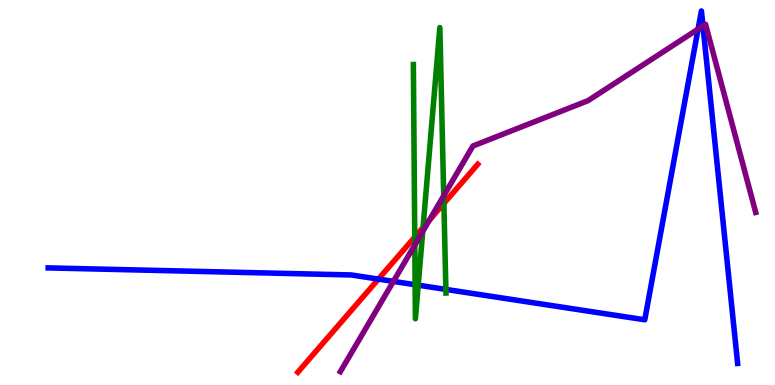[{'lines': ['blue', 'red'], 'intersections': [{'x': 4.88, 'y': 2.75}]}, {'lines': ['green', 'red'], 'intersections': [{'x': 5.35, 'y': 3.84}, {'x': 5.46, 'y': 4.09}, {'x': 5.73, 'y': 4.72}]}, {'lines': ['purple', 'red'], 'intersections': [{'x': 5.54, 'y': 4.28}]}, {'lines': ['blue', 'green'], 'intersections': [{'x': 5.36, 'y': 2.6}, {'x': 5.4, 'y': 2.59}, {'x': 5.75, 'y': 2.48}]}, {'lines': ['blue', 'purple'], 'intersections': [{'x': 5.08, 'y': 2.69}, {'x': 9.01, 'y': 9.24}, {'x': 9.07, 'y': 9.33}]}, {'lines': ['green', 'purple'], 'intersections': [{'x': 5.35, 'y': 3.64}, {'x': 5.45, 'y': 3.99}, {'x': 5.73, 'y': 4.92}]}]